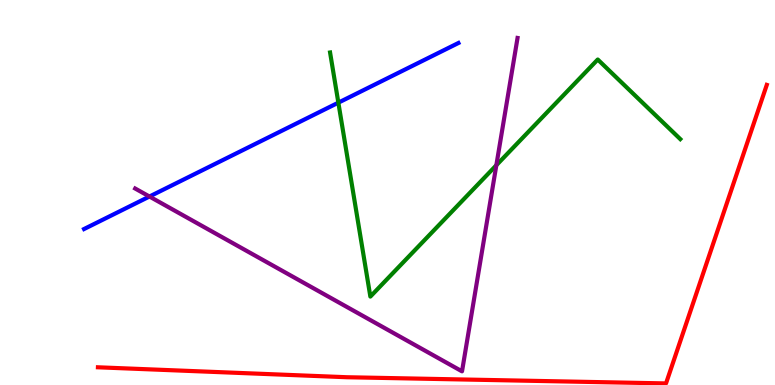[{'lines': ['blue', 'red'], 'intersections': []}, {'lines': ['green', 'red'], 'intersections': []}, {'lines': ['purple', 'red'], 'intersections': []}, {'lines': ['blue', 'green'], 'intersections': [{'x': 4.37, 'y': 7.33}]}, {'lines': ['blue', 'purple'], 'intersections': [{'x': 1.93, 'y': 4.9}]}, {'lines': ['green', 'purple'], 'intersections': [{'x': 6.4, 'y': 5.71}]}]